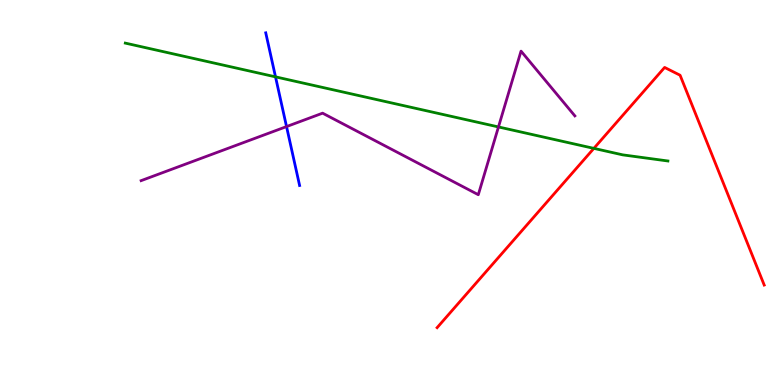[{'lines': ['blue', 'red'], 'intersections': []}, {'lines': ['green', 'red'], 'intersections': [{'x': 7.66, 'y': 6.15}]}, {'lines': ['purple', 'red'], 'intersections': []}, {'lines': ['blue', 'green'], 'intersections': [{'x': 3.56, 'y': 8.0}]}, {'lines': ['blue', 'purple'], 'intersections': [{'x': 3.7, 'y': 6.71}]}, {'lines': ['green', 'purple'], 'intersections': [{'x': 6.43, 'y': 6.7}]}]